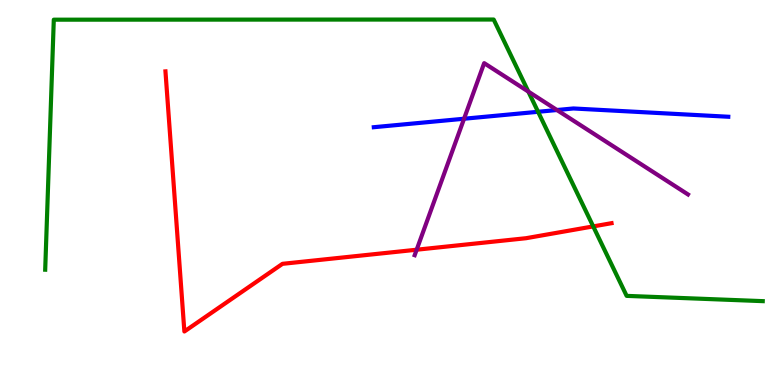[{'lines': ['blue', 'red'], 'intersections': []}, {'lines': ['green', 'red'], 'intersections': [{'x': 7.65, 'y': 4.12}]}, {'lines': ['purple', 'red'], 'intersections': [{'x': 5.38, 'y': 3.51}]}, {'lines': ['blue', 'green'], 'intersections': [{'x': 6.94, 'y': 7.1}]}, {'lines': ['blue', 'purple'], 'intersections': [{'x': 5.99, 'y': 6.92}, {'x': 7.19, 'y': 7.14}]}, {'lines': ['green', 'purple'], 'intersections': [{'x': 6.82, 'y': 7.62}]}]